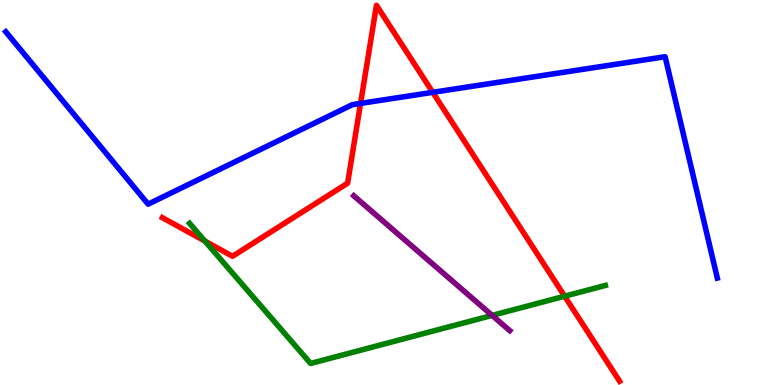[{'lines': ['blue', 'red'], 'intersections': [{'x': 4.65, 'y': 7.31}, {'x': 5.58, 'y': 7.6}]}, {'lines': ['green', 'red'], 'intersections': [{'x': 2.64, 'y': 3.74}, {'x': 7.29, 'y': 2.31}]}, {'lines': ['purple', 'red'], 'intersections': []}, {'lines': ['blue', 'green'], 'intersections': []}, {'lines': ['blue', 'purple'], 'intersections': []}, {'lines': ['green', 'purple'], 'intersections': [{'x': 6.35, 'y': 1.81}]}]